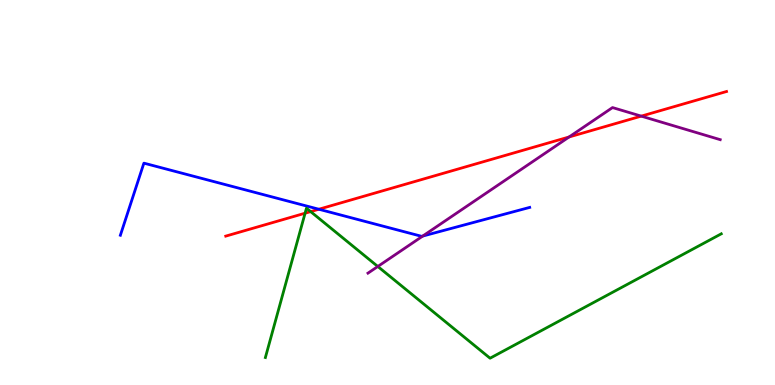[{'lines': ['blue', 'red'], 'intersections': [{'x': 4.11, 'y': 4.57}]}, {'lines': ['green', 'red'], 'intersections': [{'x': 3.94, 'y': 4.46}, {'x': 4.01, 'y': 4.5}]}, {'lines': ['purple', 'red'], 'intersections': [{'x': 7.34, 'y': 6.44}, {'x': 8.27, 'y': 6.98}]}, {'lines': ['blue', 'green'], 'intersections': []}, {'lines': ['blue', 'purple'], 'intersections': [{'x': 5.45, 'y': 3.87}]}, {'lines': ['green', 'purple'], 'intersections': [{'x': 4.87, 'y': 3.08}]}]